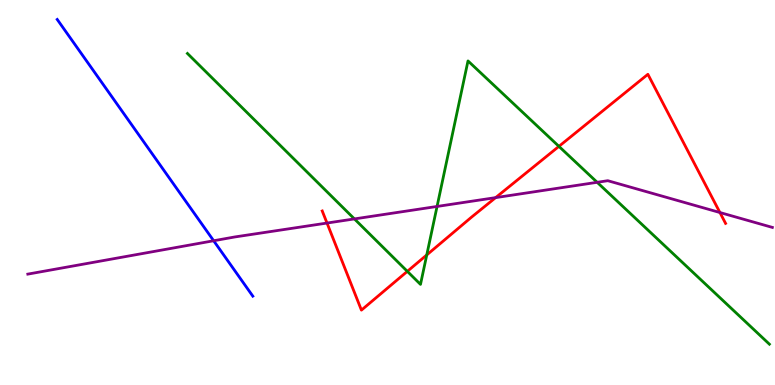[{'lines': ['blue', 'red'], 'intersections': []}, {'lines': ['green', 'red'], 'intersections': [{'x': 5.26, 'y': 2.95}, {'x': 5.51, 'y': 3.38}, {'x': 7.21, 'y': 6.2}]}, {'lines': ['purple', 'red'], 'intersections': [{'x': 4.22, 'y': 4.21}, {'x': 6.4, 'y': 4.87}, {'x': 9.29, 'y': 4.48}]}, {'lines': ['blue', 'green'], 'intersections': []}, {'lines': ['blue', 'purple'], 'intersections': [{'x': 2.76, 'y': 3.75}]}, {'lines': ['green', 'purple'], 'intersections': [{'x': 4.57, 'y': 4.31}, {'x': 5.64, 'y': 4.64}, {'x': 7.71, 'y': 5.26}]}]